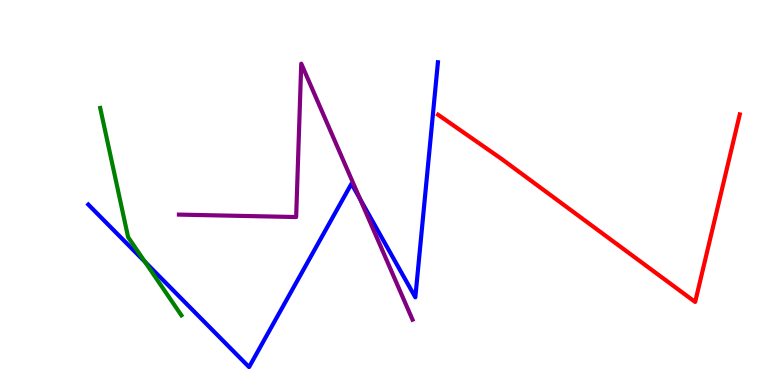[{'lines': ['blue', 'red'], 'intersections': []}, {'lines': ['green', 'red'], 'intersections': []}, {'lines': ['purple', 'red'], 'intersections': []}, {'lines': ['blue', 'green'], 'intersections': [{'x': 1.87, 'y': 3.2}]}, {'lines': ['blue', 'purple'], 'intersections': [{'x': 4.65, 'y': 4.83}]}, {'lines': ['green', 'purple'], 'intersections': []}]